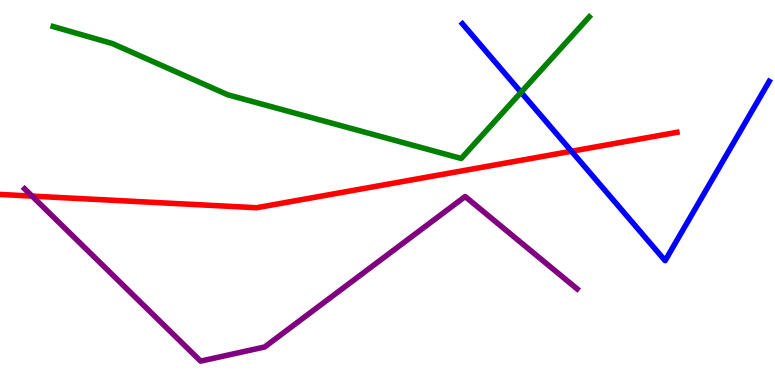[{'lines': ['blue', 'red'], 'intersections': [{'x': 7.37, 'y': 6.07}]}, {'lines': ['green', 'red'], 'intersections': []}, {'lines': ['purple', 'red'], 'intersections': [{'x': 0.414, 'y': 4.91}]}, {'lines': ['blue', 'green'], 'intersections': [{'x': 6.72, 'y': 7.6}]}, {'lines': ['blue', 'purple'], 'intersections': []}, {'lines': ['green', 'purple'], 'intersections': []}]